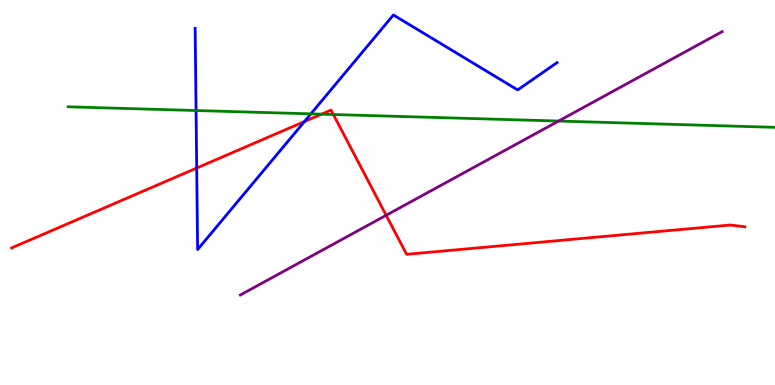[{'lines': ['blue', 'red'], 'intersections': [{'x': 2.54, 'y': 5.64}, {'x': 3.93, 'y': 6.84}]}, {'lines': ['green', 'red'], 'intersections': [{'x': 4.15, 'y': 7.03}, {'x': 4.3, 'y': 7.03}]}, {'lines': ['purple', 'red'], 'intersections': [{'x': 4.98, 'y': 4.41}]}, {'lines': ['blue', 'green'], 'intersections': [{'x': 2.53, 'y': 7.13}, {'x': 4.01, 'y': 7.04}]}, {'lines': ['blue', 'purple'], 'intersections': []}, {'lines': ['green', 'purple'], 'intersections': [{'x': 7.21, 'y': 6.86}]}]